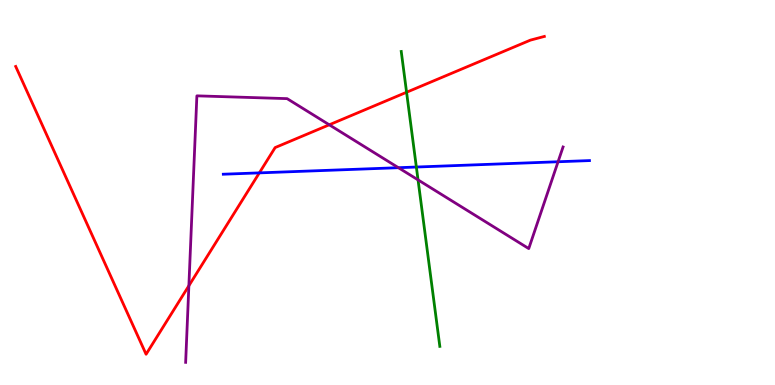[{'lines': ['blue', 'red'], 'intersections': [{'x': 3.35, 'y': 5.51}]}, {'lines': ['green', 'red'], 'intersections': [{'x': 5.25, 'y': 7.6}]}, {'lines': ['purple', 'red'], 'intersections': [{'x': 2.44, 'y': 2.58}, {'x': 4.25, 'y': 6.76}]}, {'lines': ['blue', 'green'], 'intersections': [{'x': 5.37, 'y': 5.66}]}, {'lines': ['blue', 'purple'], 'intersections': [{'x': 5.14, 'y': 5.64}, {'x': 7.2, 'y': 5.8}]}, {'lines': ['green', 'purple'], 'intersections': [{'x': 5.39, 'y': 5.33}]}]